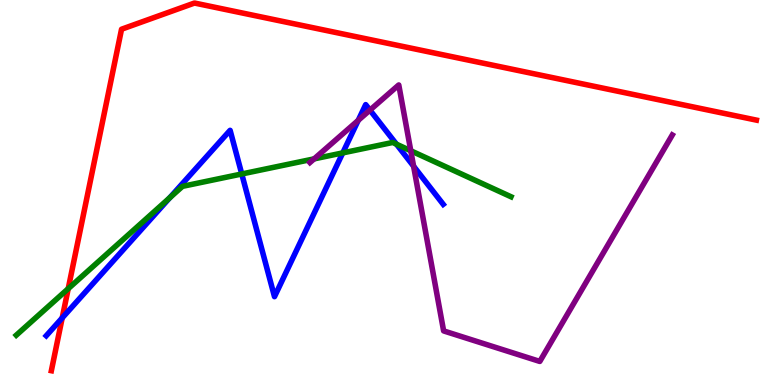[{'lines': ['blue', 'red'], 'intersections': [{'x': 0.803, 'y': 1.74}]}, {'lines': ['green', 'red'], 'intersections': [{'x': 0.88, 'y': 2.5}]}, {'lines': ['purple', 'red'], 'intersections': []}, {'lines': ['blue', 'green'], 'intersections': [{'x': 2.19, 'y': 4.86}, {'x': 3.12, 'y': 5.48}, {'x': 4.42, 'y': 6.03}, {'x': 5.12, 'y': 6.26}]}, {'lines': ['blue', 'purple'], 'intersections': [{'x': 4.62, 'y': 6.87}, {'x': 4.77, 'y': 7.14}, {'x': 5.34, 'y': 5.68}]}, {'lines': ['green', 'purple'], 'intersections': [{'x': 4.05, 'y': 5.87}, {'x': 5.3, 'y': 6.08}]}]